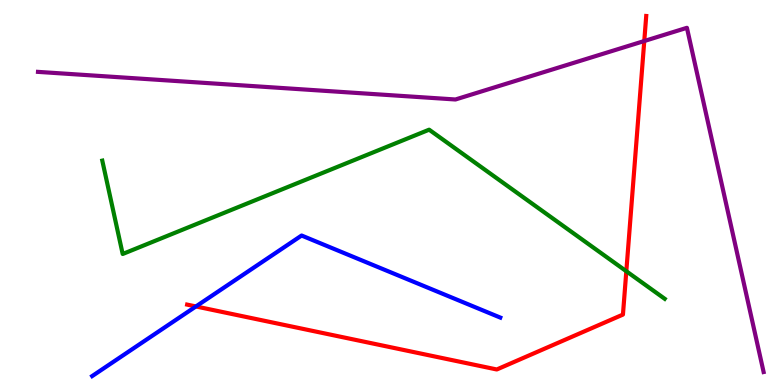[{'lines': ['blue', 'red'], 'intersections': [{'x': 2.53, 'y': 2.04}]}, {'lines': ['green', 'red'], 'intersections': [{'x': 8.08, 'y': 2.95}]}, {'lines': ['purple', 'red'], 'intersections': [{'x': 8.31, 'y': 8.93}]}, {'lines': ['blue', 'green'], 'intersections': []}, {'lines': ['blue', 'purple'], 'intersections': []}, {'lines': ['green', 'purple'], 'intersections': []}]